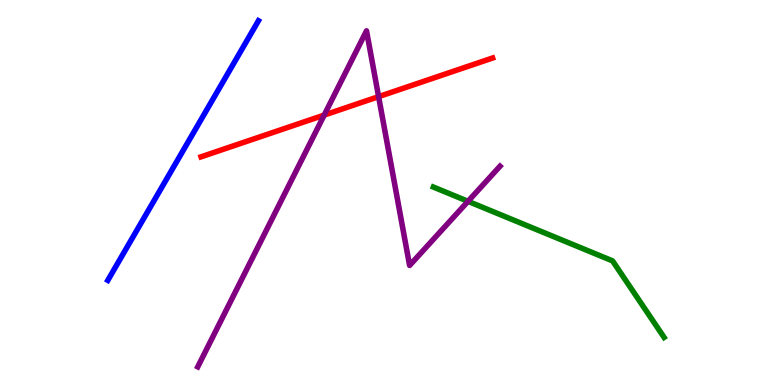[{'lines': ['blue', 'red'], 'intersections': []}, {'lines': ['green', 'red'], 'intersections': []}, {'lines': ['purple', 'red'], 'intersections': [{'x': 4.18, 'y': 7.01}, {'x': 4.89, 'y': 7.49}]}, {'lines': ['blue', 'green'], 'intersections': []}, {'lines': ['blue', 'purple'], 'intersections': []}, {'lines': ['green', 'purple'], 'intersections': [{'x': 6.04, 'y': 4.77}]}]